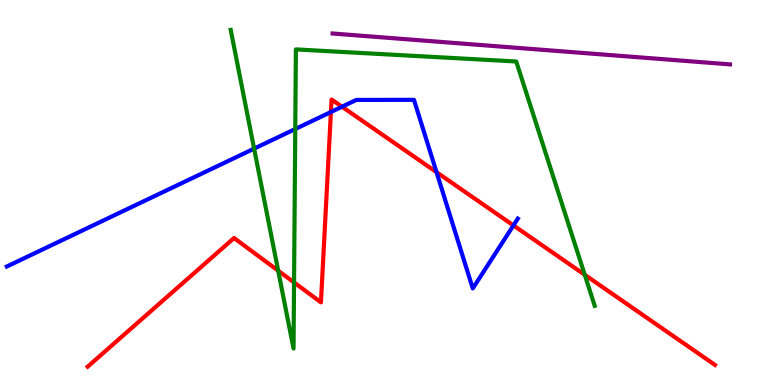[{'lines': ['blue', 'red'], 'intersections': [{'x': 4.27, 'y': 7.09}, {'x': 4.41, 'y': 7.23}, {'x': 5.63, 'y': 5.53}, {'x': 6.63, 'y': 4.14}]}, {'lines': ['green', 'red'], 'intersections': [{'x': 3.59, 'y': 2.97}, {'x': 3.79, 'y': 2.66}, {'x': 7.55, 'y': 2.86}]}, {'lines': ['purple', 'red'], 'intersections': []}, {'lines': ['blue', 'green'], 'intersections': [{'x': 3.28, 'y': 6.14}, {'x': 3.81, 'y': 6.65}]}, {'lines': ['blue', 'purple'], 'intersections': []}, {'lines': ['green', 'purple'], 'intersections': []}]